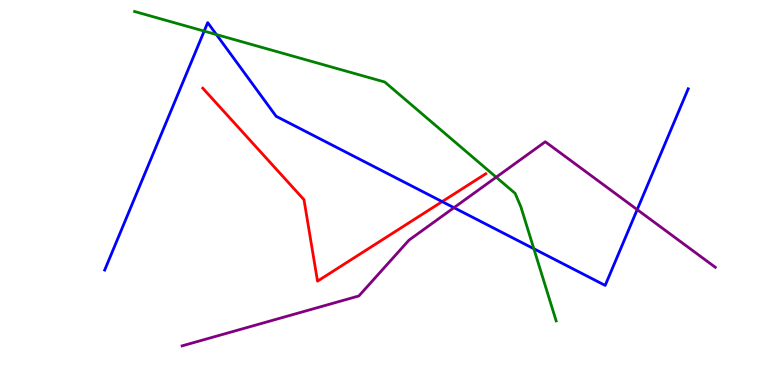[{'lines': ['blue', 'red'], 'intersections': [{'x': 5.71, 'y': 4.76}]}, {'lines': ['green', 'red'], 'intersections': []}, {'lines': ['purple', 'red'], 'intersections': []}, {'lines': ['blue', 'green'], 'intersections': [{'x': 2.63, 'y': 9.19}, {'x': 2.79, 'y': 9.1}, {'x': 6.89, 'y': 3.54}]}, {'lines': ['blue', 'purple'], 'intersections': [{'x': 5.86, 'y': 4.61}, {'x': 8.22, 'y': 4.56}]}, {'lines': ['green', 'purple'], 'intersections': [{'x': 6.4, 'y': 5.4}]}]